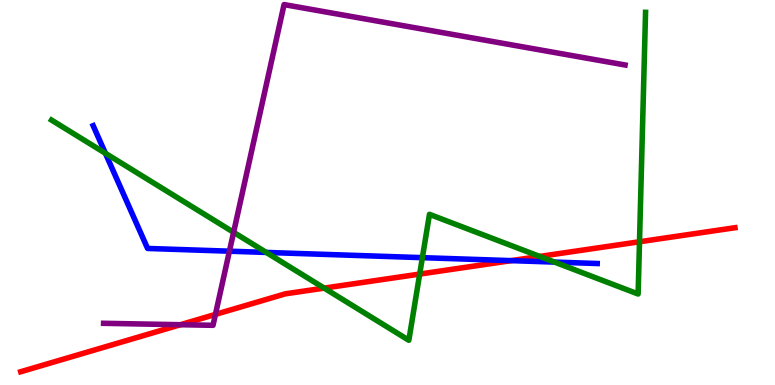[{'lines': ['blue', 'red'], 'intersections': [{'x': 6.6, 'y': 3.23}]}, {'lines': ['green', 'red'], 'intersections': [{'x': 4.18, 'y': 2.52}, {'x': 5.42, 'y': 2.88}, {'x': 6.96, 'y': 3.34}, {'x': 8.25, 'y': 3.72}]}, {'lines': ['purple', 'red'], 'intersections': [{'x': 2.33, 'y': 1.57}, {'x': 2.78, 'y': 1.83}]}, {'lines': ['blue', 'green'], 'intersections': [{'x': 1.36, 'y': 6.02}, {'x': 3.44, 'y': 3.44}, {'x': 5.45, 'y': 3.31}, {'x': 7.15, 'y': 3.19}]}, {'lines': ['blue', 'purple'], 'intersections': [{'x': 2.96, 'y': 3.48}]}, {'lines': ['green', 'purple'], 'intersections': [{'x': 3.01, 'y': 3.97}]}]